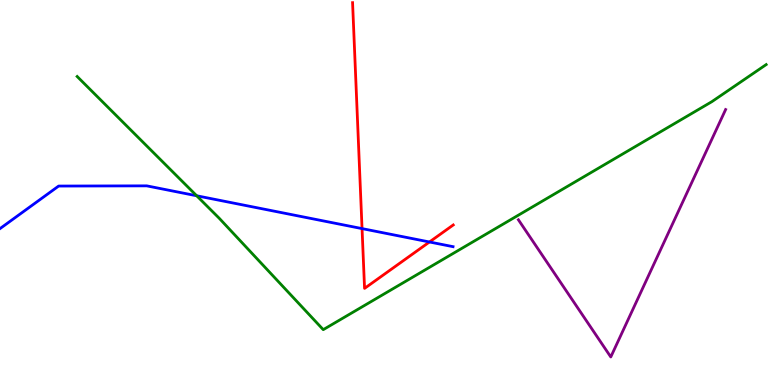[{'lines': ['blue', 'red'], 'intersections': [{'x': 4.67, 'y': 4.06}, {'x': 5.54, 'y': 3.71}]}, {'lines': ['green', 'red'], 'intersections': []}, {'lines': ['purple', 'red'], 'intersections': []}, {'lines': ['blue', 'green'], 'intersections': [{'x': 2.54, 'y': 4.92}]}, {'lines': ['blue', 'purple'], 'intersections': []}, {'lines': ['green', 'purple'], 'intersections': []}]